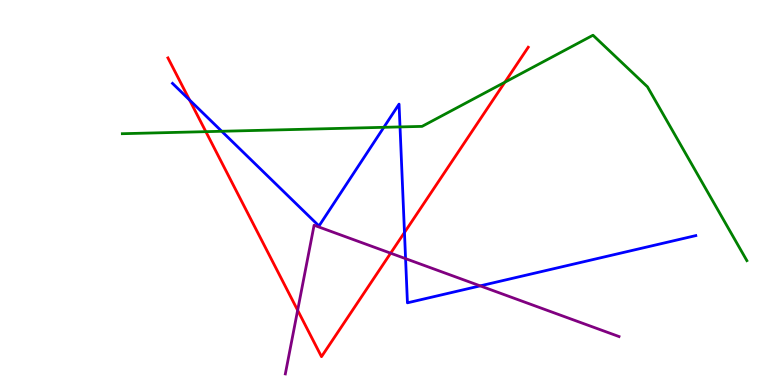[{'lines': ['blue', 'red'], 'intersections': [{'x': 2.45, 'y': 7.4}, {'x': 5.22, 'y': 3.96}]}, {'lines': ['green', 'red'], 'intersections': [{'x': 2.66, 'y': 6.58}, {'x': 6.51, 'y': 7.86}]}, {'lines': ['purple', 'red'], 'intersections': [{'x': 3.84, 'y': 1.94}, {'x': 5.04, 'y': 3.42}]}, {'lines': ['blue', 'green'], 'intersections': [{'x': 2.86, 'y': 6.59}, {'x': 4.95, 'y': 6.69}, {'x': 5.16, 'y': 6.7}]}, {'lines': ['blue', 'purple'], 'intersections': [{'x': 5.23, 'y': 3.28}, {'x': 6.2, 'y': 2.57}]}, {'lines': ['green', 'purple'], 'intersections': []}]